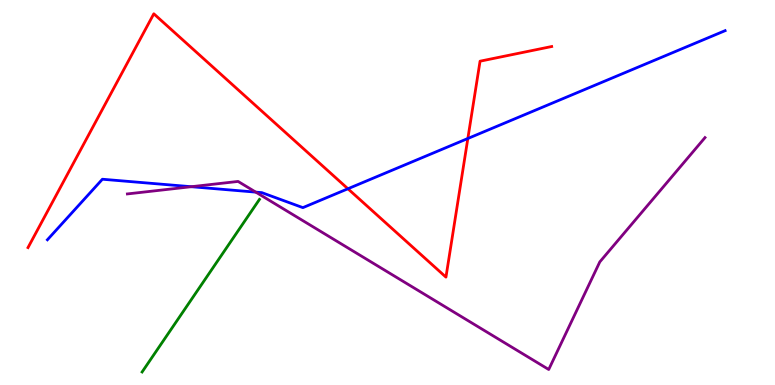[{'lines': ['blue', 'red'], 'intersections': [{'x': 4.49, 'y': 5.1}, {'x': 6.04, 'y': 6.4}]}, {'lines': ['green', 'red'], 'intersections': []}, {'lines': ['purple', 'red'], 'intersections': []}, {'lines': ['blue', 'green'], 'intersections': []}, {'lines': ['blue', 'purple'], 'intersections': [{'x': 2.47, 'y': 5.15}, {'x': 3.3, 'y': 5.01}]}, {'lines': ['green', 'purple'], 'intersections': []}]